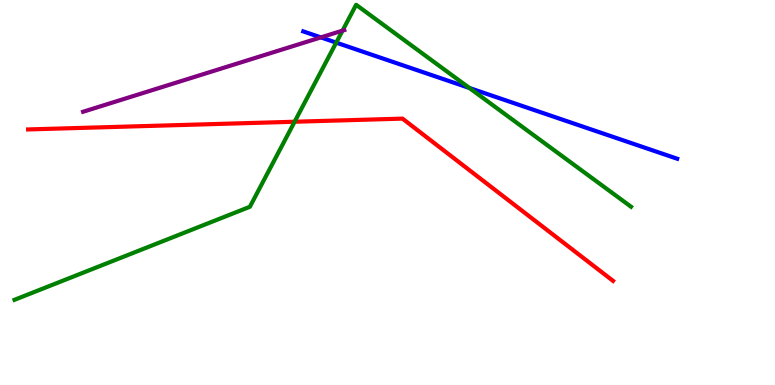[{'lines': ['blue', 'red'], 'intersections': []}, {'lines': ['green', 'red'], 'intersections': [{'x': 3.8, 'y': 6.84}]}, {'lines': ['purple', 'red'], 'intersections': []}, {'lines': ['blue', 'green'], 'intersections': [{'x': 4.34, 'y': 8.89}, {'x': 6.06, 'y': 7.72}]}, {'lines': ['blue', 'purple'], 'intersections': [{'x': 4.14, 'y': 9.03}]}, {'lines': ['green', 'purple'], 'intersections': [{'x': 4.42, 'y': 9.2}]}]